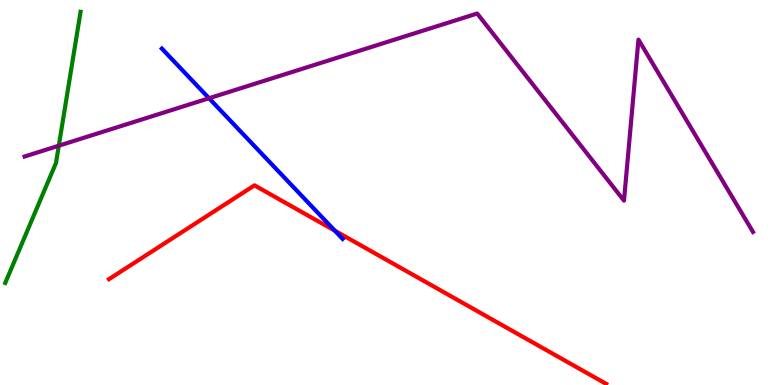[{'lines': ['blue', 'red'], 'intersections': [{'x': 4.32, 'y': 4.01}]}, {'lines': ['green', 'red'], 'intersections': []}, {'lines': ['purple', 'red'], 'intersections': []}, {'lines': ['blue', 'green'], 'intersections': []}, {'lines': ['blue', 'purple'], 'intersections': [{'x': 2.7, 'y': 7.45}]}, {'lines': ['green', 'purple'], 'intersections': [{'x': 0.759, 'y': 6.22}]}]